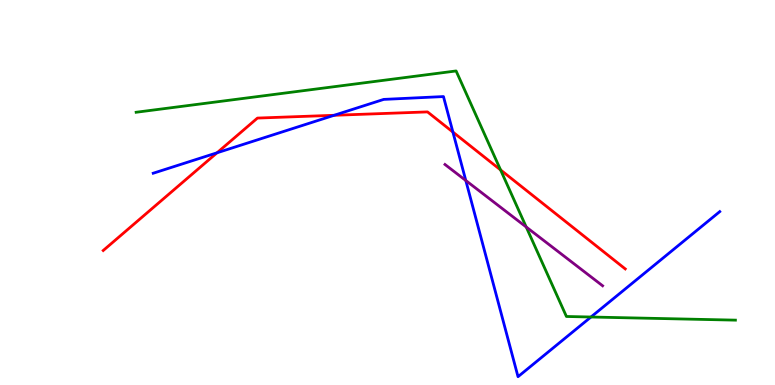[{'lines': ['blue', 'red'], 'intersections': [{'x': 2.8, 'y': 6.03}, {'x': 4.31, 'y': 7.01}, {'x': 5.84, 'y': 6.57}]}, {'lines': ['green', 'red'], 'intersections': [{'x': 6.46, 'y': 5.59}]}, {'lines': ['purple', 'red'], 'intersections': []}, {'lines': ['blue', 'green'], 'intersections': [{'x': 7.63, 'y': 1.77}]}, {'lines': ['blue', 'purple'], 'intersections': [{'x': 6.01, 'y': 5.31}]}, {'lines': ['green', 'purple'], 'intersections': [{'x': 6.79, 'y': 4.1}]}]